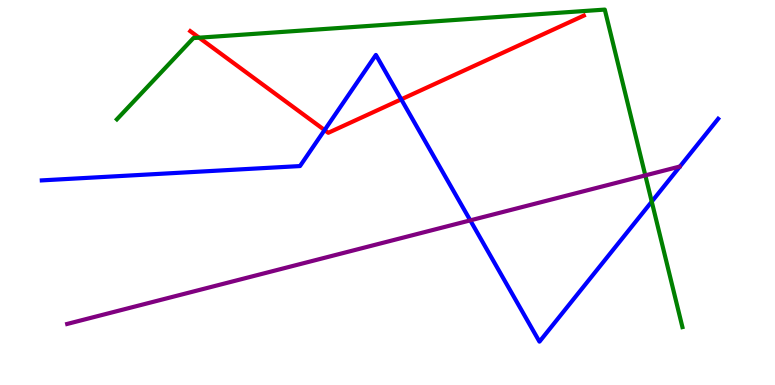[{'lines': ['blue', 'red'], 'intersections': [{'x': 4.19, 'y': 6.62}, {'x': 5.18, 'y': 7.42}]}, {'lines': ['green', 'red'], 'intersections': [{'x': 2.57, 'y': 9.02}]}, {'lines': ['purple', 'red'], 'intersections': []}, {'lines': ['blue', 'green'], 'intersections': [{'x': 8.41, 'y': 4.76}]}, {'lines': ['blue', 'purple'], 'intersections': [{'x': 6.07, 'y': 4.28}]}, {'lines': ['green', 'purple'], 'intersections': [{'x': 8.33, 'y': 5.44}]}]